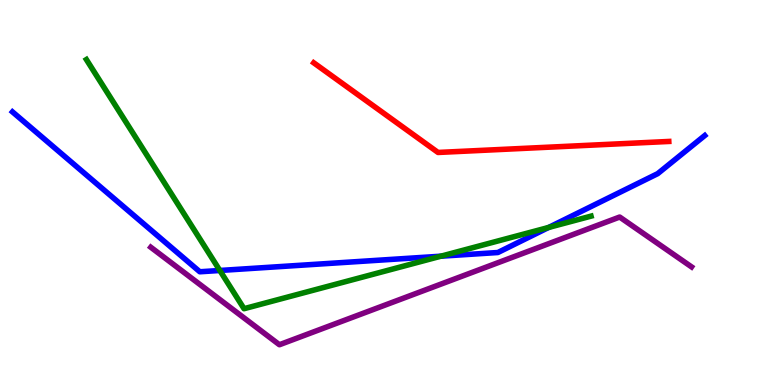[{'lines': ['blue', 'red'], 'intersections': []}, {'lines': ['green', 'red'], 'intersections': []}, {'lines': ['purple', 'red'], 'intersections': []}, {'lines': ['blue', 'green'], 'intersections': [{'x': 2.84, 'y': 2.97}, {'x': 5.69, 'y': 3.35}, {'x': 7.08, 'y': 4.09}]}, {'lines': ['blue', 'purple'], 'intersections': []}, {'lines': ['green', 'purple'], 'intersections': []}]